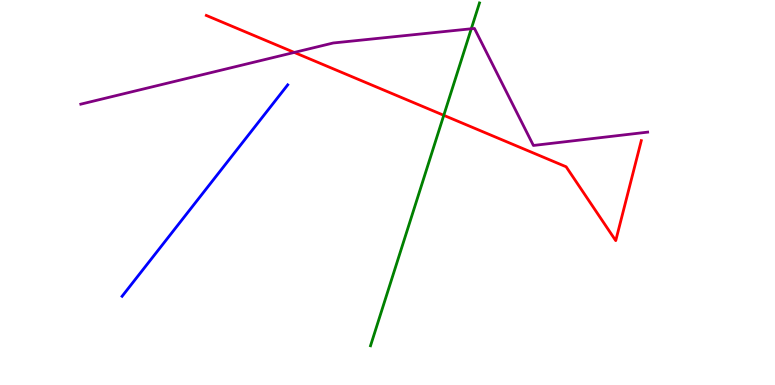[{'lines': ['blue', 'red'], 'intersections': []}, {'lines': ['green', 'red'], 'intersections': [{'x': 5.73, 'y': 7.0}]}, {'lines': ['purple', 'red'], 'intersections': [{'x': 3.8, 'y': 8.64}]}, {'lines': ['blue', 'green'], 'intersections': []}, {'lines': ['blue', 'purple'], 'intersections': []}, {'lines': ['green', 'purple'], 'intersections': [{'x': 6.08, 'y': 9.25}]}]